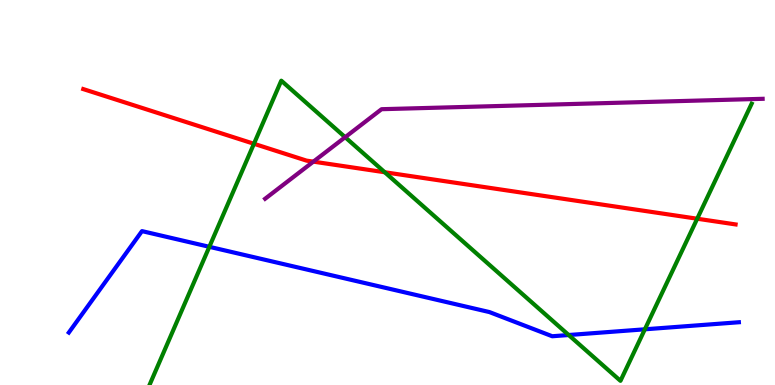[{'lines': ['blue', 'red'], 'intersections': []}, {'lines': ['green', 'red'], 'intersections': [{'x': 3.28, 'y': 6.27}, {'x': 4.96, 'y': 5.53}, {'x': 9.0, 'y': 4.32}]}, {'lines': ['purple', 'red'], 'intersections': [{'x': 4.04, 'y': 5.8}]}, {'lines': ['blue', 'green'], 'intersections': [{'x': 2.7, 'y': 3.59}, {'x': 7.34, 'y': 1.3}, {'x': 8.32, 'y': 1.45}]}, {'lines': ['blue', 'purple'], 'intersections': []}, {'lines': ['green', 'purple'], 'intersections': [{'x': 4.45, 'y': 6.44}]}]